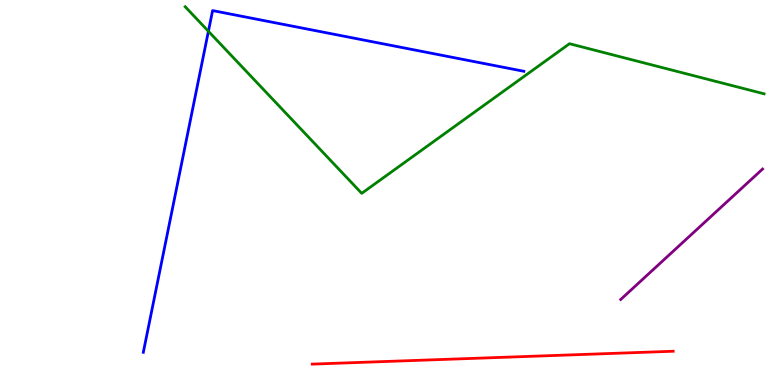[{'lines': ['blue', 'red'], 'intersections': []}, {'lines': ['green', 'red'], 'intersections': []}, {'lines': ['purple', 'red'], 'intersections': []}, {'lines': ['blue', 'green'], 'intersections': [{'x': 2.69, 'y': 9.19}]}, {'lines': ['blue', 'purple'], 'intersections': []}, {'lines': ['green', 'purple'], 'intersections': []}]